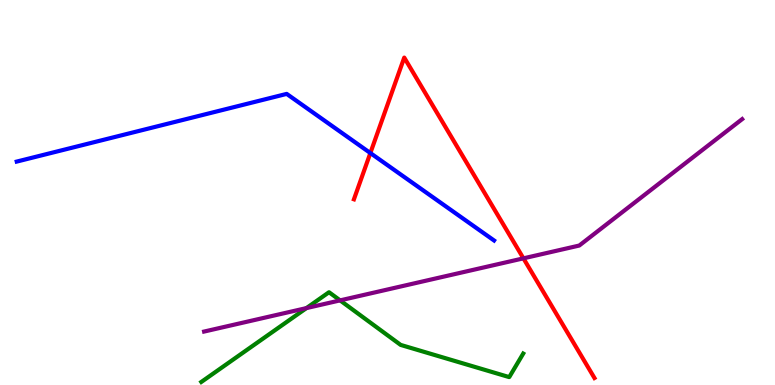[{'lines': ['blue', 'red'], 'intersections': [{'x': 4.78, 'y': 6.02}]}, {'lines': ['green', 'red'], 'intersections': []}, {'lines': ['purple', 'red'], 'intersections': [{'x': 6.75, 'y': 3.29}]}, {'lines': ['blue', 'green'], 'intersections': []}, {'lines': ['blue', 'purple'], 'intersections': []}, {'lines': ['green', 'purple'], 'intersections': [{'x': 3.95, 'y': 2.0}, {'x': 4.39, 'y': 2.2}]}]